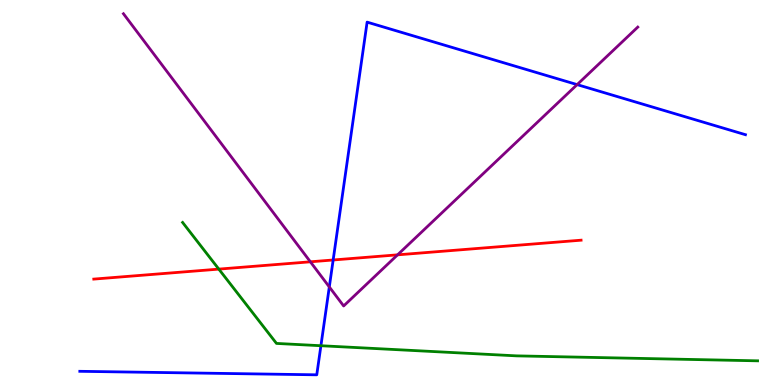[{'lines': ['blue', 'red'], 'intersections': [{'x': 4.3, 'y': 3.25}]}, {'lines': ['green', 'red'], 'intersections': [{'x': 2.82, 'y': 3.01}]}, {'lines': ['purple', 'red'], 'intersections': [{'x': 4.0, 'y': 3.2}, {'x': 5.13, 'y': 3.38}]}, {'lines': ['blue', 'green'], 'intersections': [{'x': 4.14, 'y': 1.02}]}, {'lines': ['blue', 'purple'], 'intersections': [{'x': 4.25, 'y': 2.55}, {'x': 7.45, 'y': 7.8}]}, {'lines': ['green', 'purple'], 'intersections': []}]